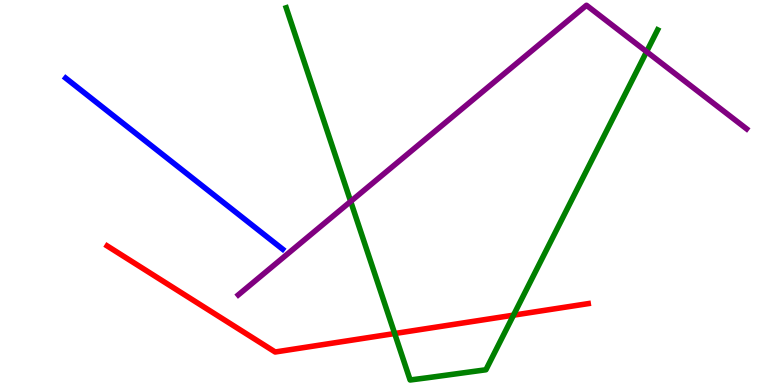[{'lines': ['blue', 'red'], 'intersections': []}, {'lines': ['green', 'red'], 'intersections': [{'x': 5.09, 'y': 1.34}, {'x': 6.63, 'y': 1.81}]}, {'lines': ['purple', 'red'], 'intersections': []}, {'lines': ['blue', 'green'], 'intersections': []}, {'lines': ['blue', 'purple'], 'intersections': []}, {'lines': ['green', 'purple'], 'intersections': [{'x': 4.52, 'y': 4.77}, {'x': 8.34, 'y': 8.66}]}]